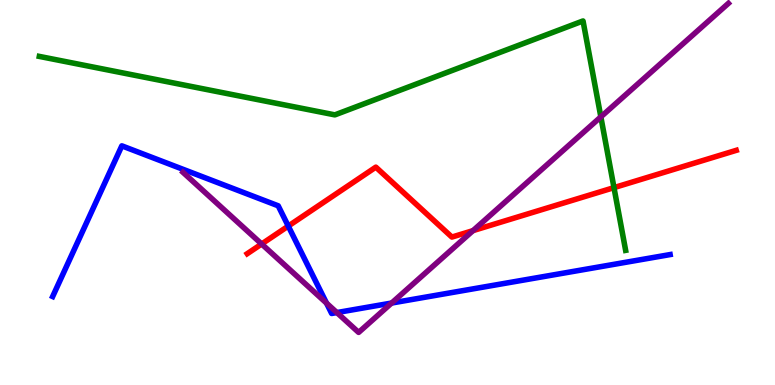[{'lines': ['blue', 'red'], 'intersections': [{'x': 3.72, 'y': 4.13}]}, {'lines': ['green', 'red'], 'intersections': [{'x': 7.92, 'y': 5.13}]}, {'lines': ['purple', 'red'], 'intersections': [{'x': 3.38, 'y': 3.66}, {'x': 6.1, 'y': 4.01}]}, {'lines': ['blue', 'green'], 'intersections': []}, {'lines': ['blue', 'purple'], 'intersections': [{'x': 4.21, 'y': 2.13}, {'x': 4.35, 'y': 1.88}, {'x': 5.05, 'y': 2.13}]}, {'lines': ['green', 'purple'], 'intersections': [{'x': 7.75, 'y': 6.96}]}]